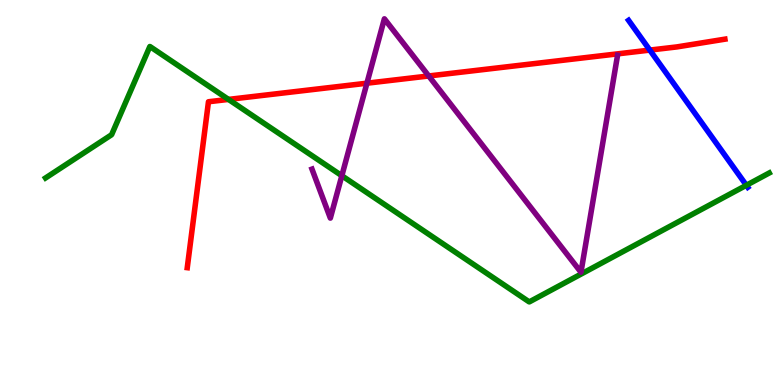[{'lines': ['blue', 'red'], 'intersections': [{'x': 8.38, 'y': 8.7}]}, {'lines': ['green', 'red'], 'intersections': [{'x': 2.95, 'y': 7.42}]}, {'lines': ['purple', 'red'], 'intersections': [{'x': 4.73, 'y': 7.84}, {'x': 5.53, 'y': 8.03}]}, {'lines': ['blue', 'green'], 'intersections': [{'x': 9.63, 'y': 5.19}]}, {'lines': ['blue', 'purple'], 'intersections': []}, {'lines': ['green', 'purple'], 'intersections': [{'x': 4.41, 'y': 5.44}]}]